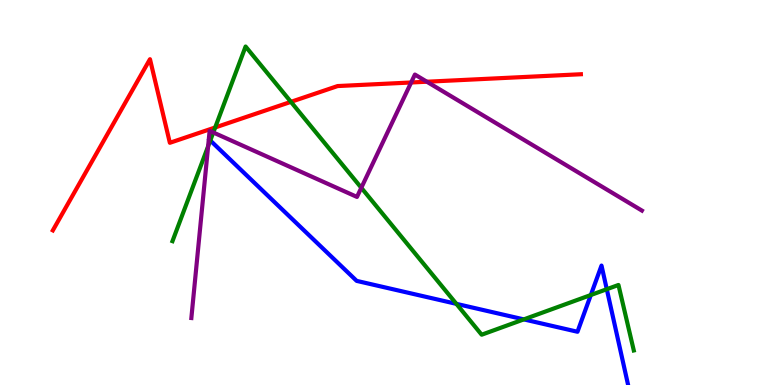[{'lines': ['blue', 'red'], 'intersections': []}, {'lines': ['green', 'red'], 'intersections': [{'x': 2.78, 'y': 6.69}, {'x': 3.75, 'y': 7.35}]}, {'lines': ['purple', 'red'], 'intersections': [{'x': 5.31, 'y': 7.86}, {'x': 5.51, 'y': 7.88}]}, {'lines': ['blue', 'green'], 'intersections': [{'x': 2.71, 'y': 6.35}, {'x': 5.89, 'y': 2.11}, {'x': 6.76, 'y': 1.7}, {'x': 7.62, 'y': 2.34}, {'x': 7.83, 'y': 2.49}]}, {'lines': ['blue', 'purple'], 'intersections': []}, {'lines': ['green', 'purple'], 'intersections': [{'x': 2.69, 'y': 6.2}, {'x': 2.75, 'y': 6.56}, {'x': 4.66, 'y': 5.12}]}]